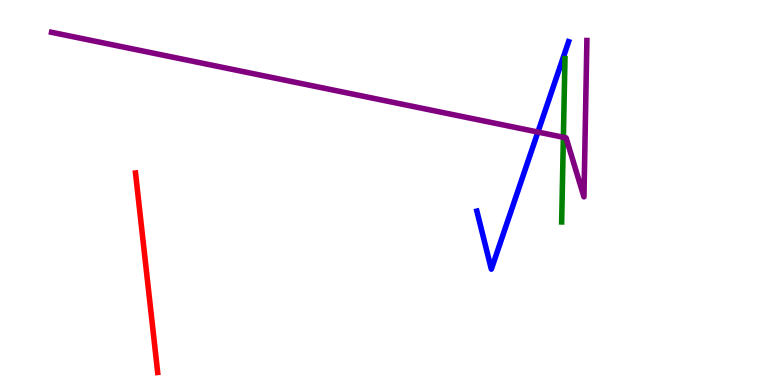[{'lines': ['blue', 'red'], 'intersections': []}, {'lines': ['green', 'red'], 'intersections': []}, {'lines': ['purple', 'red'], 'intersections': []}, {'lines': ['blue', 'green'], 'intersections': []}, {'lines': ['blue', 'purple'], 'intersections': [{'x': 6.94, 'y': 6.57}]}, {'lines': ['green', 'purple'], 'intersections': [{'x': 7.27, 'y': 6.43}]}]